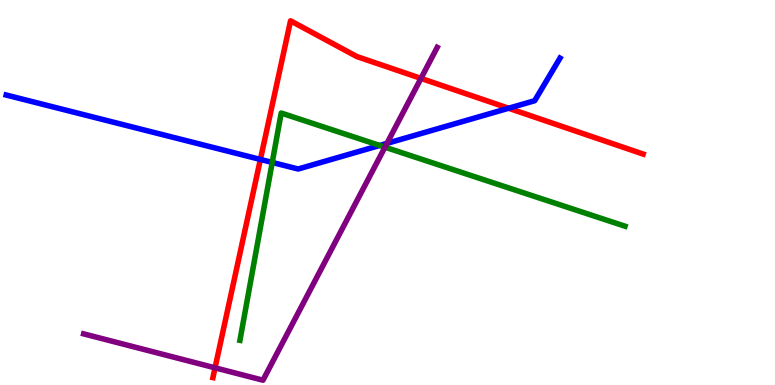[{'lines': ['blue', 'red'], 'intersections': [{'x': 3.36, 'y': 5.86}, {'x': 6.56, 'y': 7.19}]}, {'lines': ['green', 'red'], 'intersections': []}, {'lines': ['purple', 'red'], 'intersections': [{'x': 2.77, 'y': 0.446}, {'x': 5.43, 'y': 7.96}]}, {'lines': ['blue', 'green'], 'intersections': [{'x': 3.51, 'y': 5.78}, {'x': 4.9, 'y': 6.22}]}, {'lines': ['blue', 'purple'], 'intersections': [{'x': 4.99, 'y': 6.28}]}, {'lines': ['green', 'purple'], 'intersections': [{'x': 4.97, 'y': 6.18}]}]